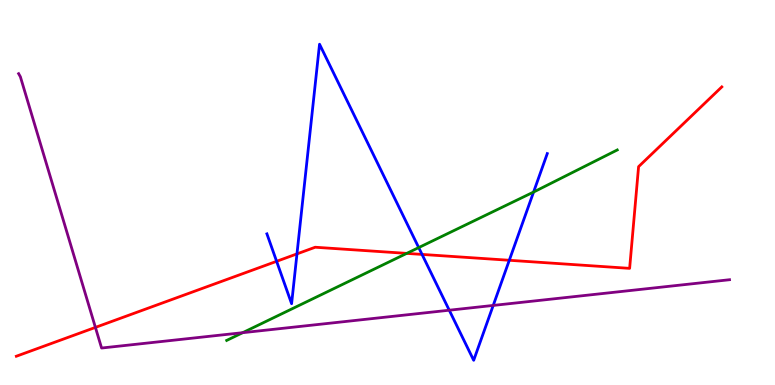[{'lines': ['blue', 'red'], 'intersections': [{'x': 3.57, 'y': 3.21}, {'x': 3.83, 'y': 3.41}, {'x': 5.45, 'y': 3.39}, {'x': 6.57, 'y': 3.24}]}, {'lines': ['green', 'red'], 'intersections': [{'x': 5.25, 'y': 3.42}]}, {'lines': ['purple', 'red'], 'intersections': [{'x': 1.23, 'y': 1.5}]}, {'lines': ['blue', 'green'], 'intersections': [{'x': 5.4, 'y': 3.57}, {'x': 6.88, 'y': 5.01}]}, {'lines': ['blue', 'purple'], 'intersections': [{'x': 5.8, 'y': 1.94}, {'x': 6.36, 'y': 2.07}]}, {'lines': ['green', 'purple'], 'intersections': [{'x': 3.13, 'y': 1.36}]}]